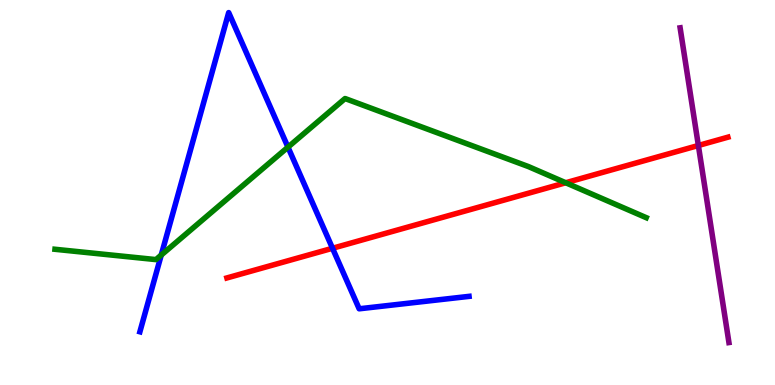[{'lines': ['blue', 'red'], 'intersections': [{'x': 4.29, 'y': 3.55}]}, {'lines': ['green', 'red'], 'intersections': [{'x': 7.3, 'y': 5.25}]}, {'lines': ['purple', 'red'], 'intersections': [{'x': 9.01, 'y': 6.22}]}, {'lines': ['blue', 'green'], 'intersections': [{'x': 2.08, 'y': 3.37}, {'x': 3.72, 'y': 6.18}]}, {'lines': ['blue', 'purple'], 'intersections': []}, {'lines': ['green', 'purple'], 'intersections': []}]